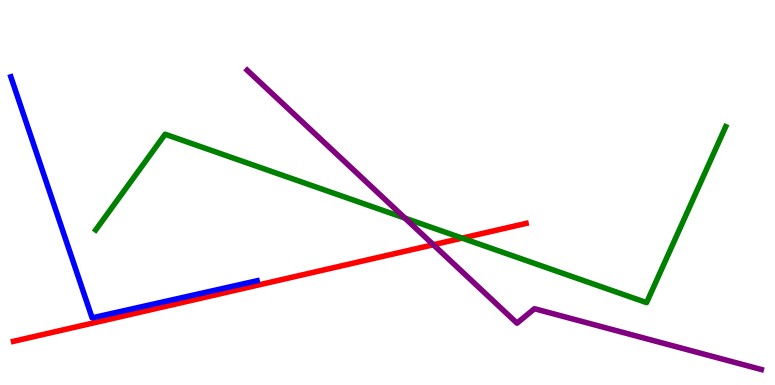[{'lines': ['blue', 'red'], 'intersections': []}, {'lines': ['green', 'red'], 'intersections': [{'x': 5.96, 'y': 3.82}]}, {'lines': ['purple', 'red'], 'intersections': [{'x': 5.59, 'y': 3.64}]}, {'lines': ['blue', 'green'], 'intersections': []}, {'lines': ['blue', 'purple'], 'intersections': []}, {'lines': ['green', 'purple'], 'intersections': [{'x': 5.23, 'y': 4.33}]}]